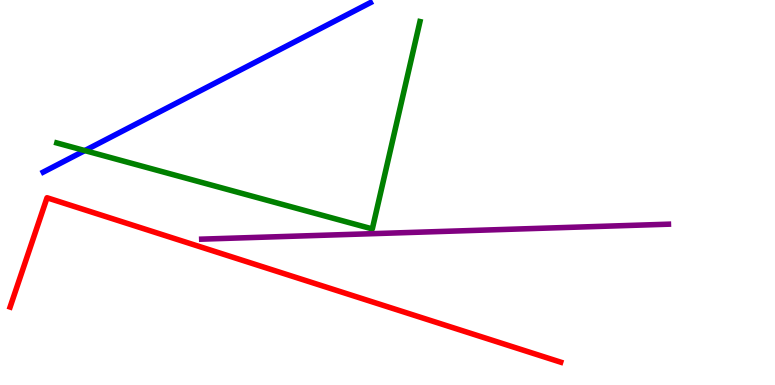[{'lines': ['blue', 'red'], 'intersections': []}, {'lines': ['green', 'red'], 'intersections': []}, {'lines': ['purple', 'red'], 'intersections': []}, {'lines': ['blue', 'green'], 'intersections': [{'x': 1.09, 'y': 6.09}]}, {'lines': ['blue', 'purple'], 'intersections': []}, {'lines': ['green', 'purple'], 'intersections': []}]